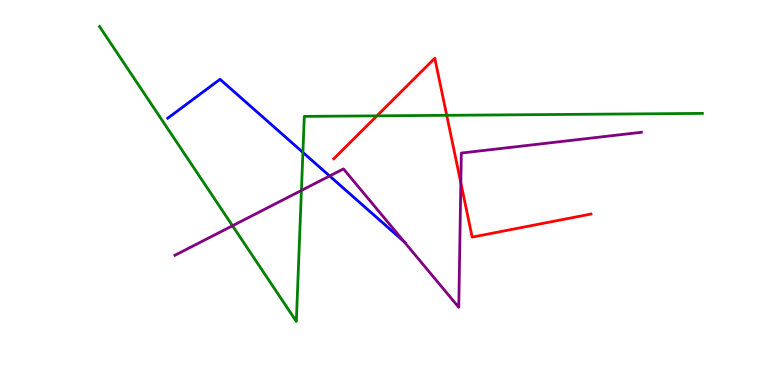[{'lines': ['blue', 'red'], 'intersections': []}, {'lines': ['green', 'red'], 'intersections': [{'x': 4.86, 'y': 6.99}, {'x': 5.76, 'y': 7.0}]}, {'lines': ['purple', 'red'], 'intersections': [{'x': 5.95, 'y': 5.25}]}, {'lines': ['blue', 'green'], 'intersections': [{'x': 3.91, 'y': 6.04}]}, {'lines': ['blue', 'purple'], 'intersections': [{'x': 4.25, 'y': 5.43}, {'x': 5.21, 'y': 3.73}]}, {'lines': ['green', 'purple'], 'intersections': [{'x': 3.0, 'y': 4.14}, {'x': 3.89, 'y': 5.05}]}]